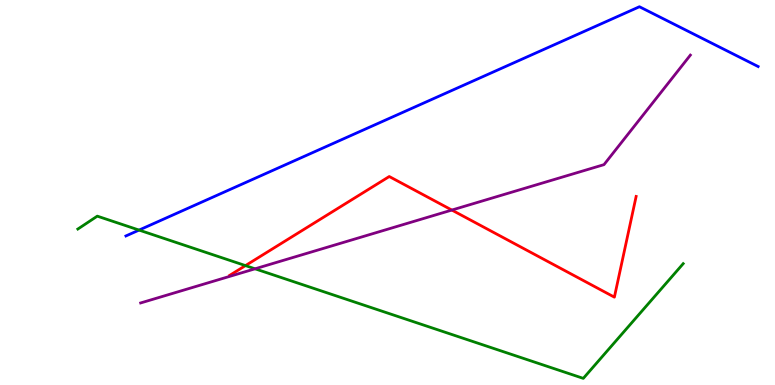[{'lines': ['blue', 'red'], 'intersections': []}, {'lines': ['green', 'red'], 'intersections': [{'x': 3.17, 'y': 3.1}]}, {'lines': ['purple', 'red'], 'intersections': [{'x': 5.83, 'y': 4.54}]}, {'lines': ['blue', 'green'], 'intersections': [{'x': 1.79, 'y': 4.02}]}, {'lines': ['blue', 'purple'], 'intersections': []}, {'lines': ['green', 'purple'], 'intersections': [{'x': 3.29, 'y': 3.02}]}]